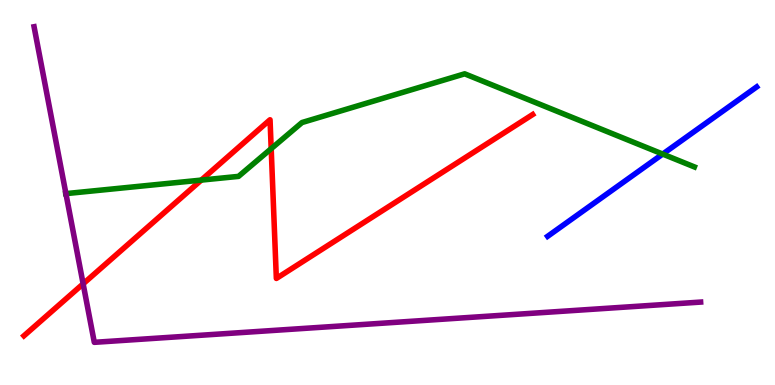[{'lines': ['blue', 'red'], 'intersections': []}, {'lines': ['green', 'red'], 'intersections': [{'x': 2.6, 'y': 5.32}, {'x': 3.5, 'y': 6.14}]}, {'lines': ['purple', 'red'], 'intersections': [{'x': 1.07, 'y': 2.63}]}, {'lines': ['blue', 'green'], 'intersections': [{'x': 8.55, 'y': 6.0}]}, {'lines': ['blue', 'purple'], 'intersections': []}, {'lines': ['green', 'purple'], 'intersections': [{'x': 0.851, 'y': 4.97}]}]